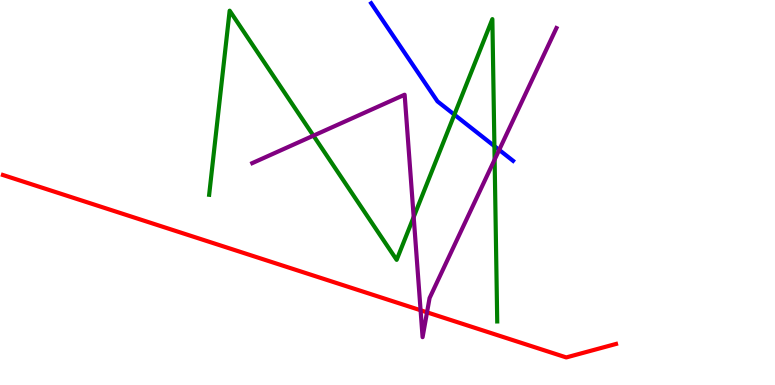[{'lines': ['blue', 'red'], 'intersections': []}, {'lines': ['green', 'red'], 'intersections': []}, {'lines': ['purple', 'red'], 'intersections': [{'x': 5.43, 'y': 1.94}, {'x': 5.51, 'y': 1.89}]}, {'lines': ['blue', 'green'], 'intersections': [{'x': 5.86, 'y': 7.02}, {'x': 6.38, 'y': 6.2}]}, {'lines': ['blue', 'purple'], 'intersections': [{'x': 6.44, 'y': 6.11}]}, {'lines': ['green', 'purple'], 'intersections': [{'x': 4.04, 'y': 6.48}, {'x': 5.34, 'y': 4.36}, {'x': 6.38, 'y': 5.85}]}]